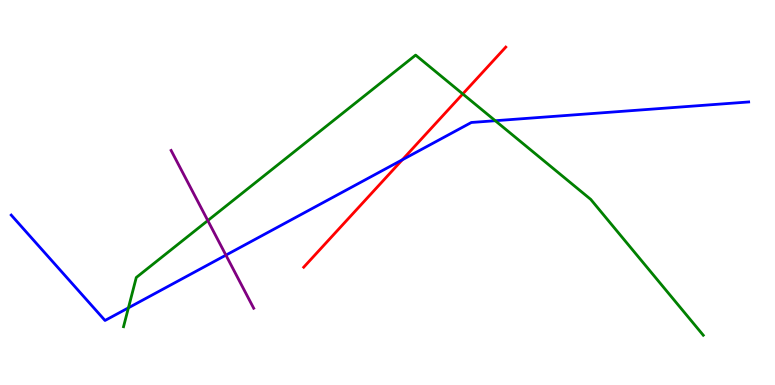[{'lines': ['blue', 'red'], 'intersections': [{'x': 5.19, 'y': 5.85}]}, {'lines': ['green', 'red'], 'intersections': [{'x': 5.97, 'y': 7.56}]}, {'lines': ['purple', 'red'], 'intersections': []}, {'lines': ['blue', 'green'], 'intersections': [{'x': 1.66, 'y': 2.0}, {'x': 6.39, 'y': 6.86}]}, {'lines': ['blue', 'purple'], 'intersections': [{'x': 2.91, 'y': 3.37}]}, {'lines': ['green', 'purple'], 'intersections': [{'x': 2.68, 'y': 4.27}]}]